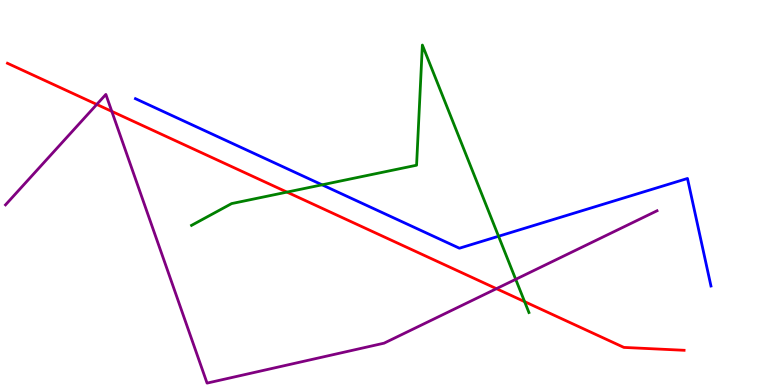[{'lines': ['blue', 'red'], 'intersections': []}, {'lines': ['green', 'red'], 'intersections': [{'x': 3.7, 'y': 5.01}, {'x': 6.77, 'y': 2.17}]}, {'lines': ['purple', 'red'], 'intersections': [{'x': 1.25, 'y': 7.29}, {'x': 1.44, 'y': 7.11}, {'x': 6.41, 'y': 2.5}]}, {'lines': ['blue', 'green'], 'intersections': [{'x': 4.16, 'y': 5.2}, {'x': 6.43, 'y': 3.86}]}, {'lines': ['blue', 'purple'], 'intersections': []}, {'lines': ['green', 'purple'], 'intersections': [{'x': 6.65, 'y': 2.74}]}]